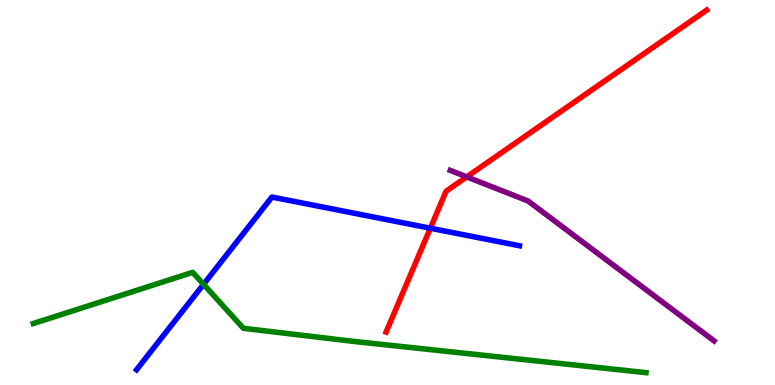[{'lines': ['blue', 'red'], 'intersections': [{'x': 5.55, 'y': 4.07}]}, {'lines': ['green', 'red'], 'intersections': []}, {'lines': ['purple', 'red'], 'intersections': [{'x': 6.02, 'y': 5.41}]}, {'lines': ['blue', 'green'], 'intersections': [{'x': 2.63, 'y': 2.62}]}, {'lines': ['blue', 'purple'], 'intersections': []}, {'lines': ['green', 'purple'], 'intersections': []}]